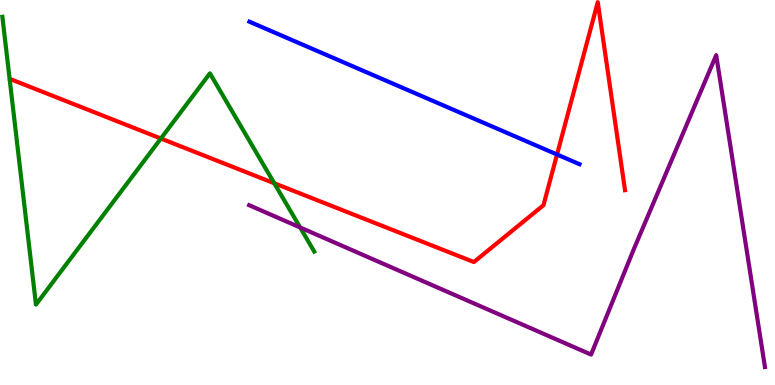[{'lines': ['blue', 'red'], 'intersections': [{'x': 7.19, 'y': 5.99}]}, {'lines': ['green', 'red'], 'intersections': [{'x': 2.08, 'y': 6.4}, {'x': 3.54, 'y': 5.24}]}, {'lines': ['purple', 'red'], 'intersections': []}, {'lines': ['blue', 'green'], 'intersections': []}, {'lines': ['blue', 'purple'], 'intersections': []}, {'lines': ['green', 'purple'], 'intersections': [{'x': 3.87, 'y': 4.09}]}]